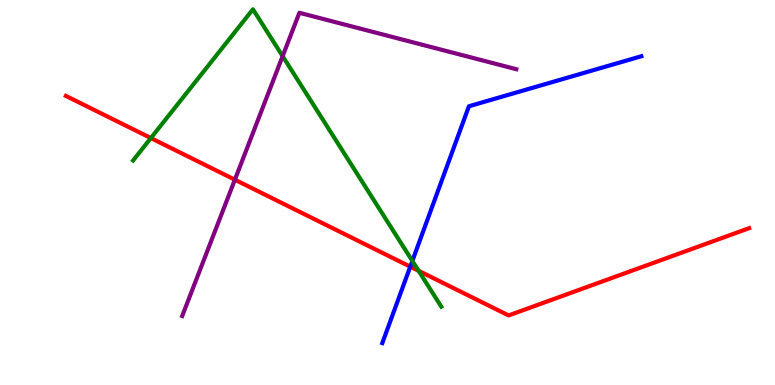[{'lines': ['blue', 'red'], 'intersections': [{'x': 5.29, 'y': 3.07}]}, {'lines': ['green', 'red'], 'intersections': [{'x': 1.95, 'y': 6.41}, {'x': 5.4, 'y': 2.97}]}, {'lines': ['purple', 'red'], 'intersections': [{'x': 3.03, 'y': 5.33}]}, {'lines': ['blue', 'green'], 'intersections': [{'x': 5.32, 'y': 3.22}]}, {'lines': ['blue', 'purple'], 'intersections': []}, {'lines': ['green', 'purple'], 'intersections': [{'x': 3.65, 'y': 8.54}]}]